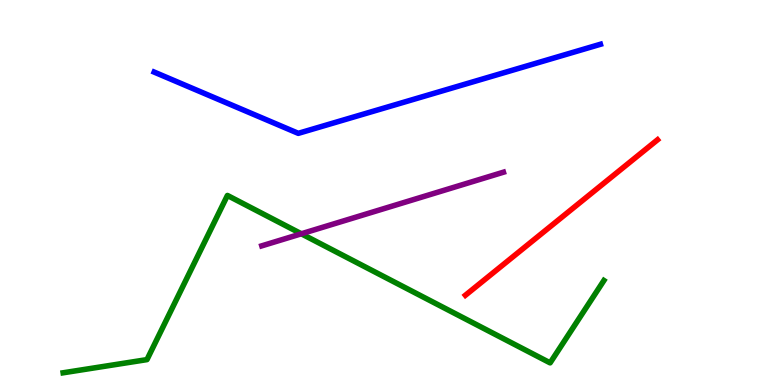[{'lines': ['blue', 'red'], 'intersections': []}, {'lines': ['green', 'red'], 'intersections': []}, {'lines': ['purple', 'red'], 'intersections': []}, {'lines': ['blue', 'green'], 'intersections': []}, {'lines': ['blue', 'purple'], 'intersections': []}, {'lines': ['green', 'purple'], 'intersections': [{'x': 3.89, 'y': 3.93}]}]